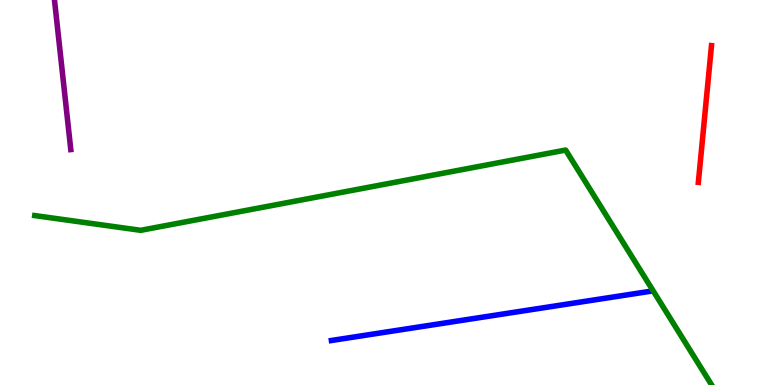[{'lines': ['blue', 'red'], 'intersections': []}, {'lines': ['green', 'red'], 'intersections': []}, {'lines': ['purple', 'red'], 'intersections': []}, {'lines': ['blue', 'green'], 'intersections': []}, {'lines': ['blue', 'purple'], 'intersections': []}, {'lines': ['green', 'purple'], 'intersections': []}]